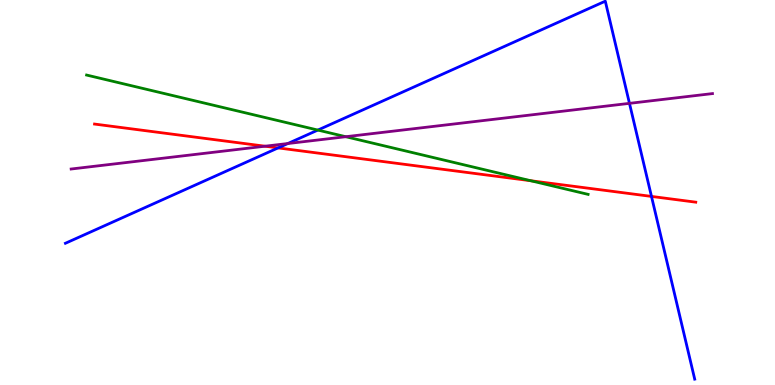[{'lines': ['blue', 'red'], 'intersections': [{'x': 3.59, 'y': 6.16}, {'x': 8.41, 'y': 4.9}]}, {'lines': ['green', 'red'], 'intersections': [{'x': 6.85, 'y': 5.31}]}, {'lines': ['purple', 'red'], 'intersections': [{'x': 3.42, 'y': 6.2}]}, {'lines': ['blue', 'green'], 'intersections': [{'x': 4.1, 'y': 6.62}]}, {'lines': ['blue', 'purple'], 'intersections': [{'x': 3.71, 'y': 6.27}, {'x': 8.12, 'y': 7.32}]}, {'lines': ['green', 'purple'], 'intersections': [{'x': 4.46, 'y': 6.45}]}]